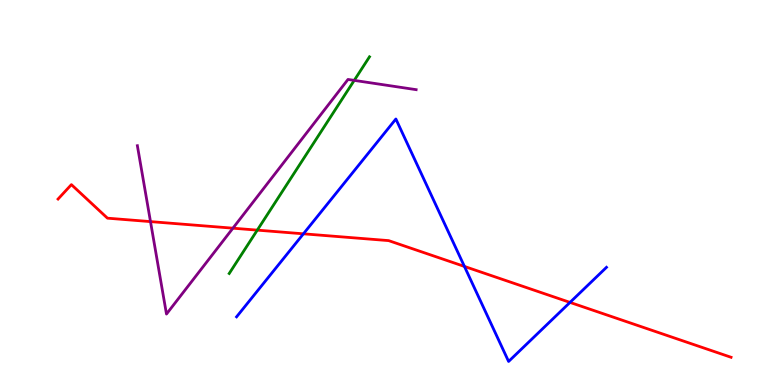[{'lines': ['blue', 'red'], 'intersections': [{'x': 3.92, 'y': 3.93}, {'x': 5.99, 'y': 3.08}, {'x': 7.35, 'y': 2.15}]}, {'lines': ['green', 'red'], 'intersections': [{'x': 3.32, 'y': 4.02}]}, {'lines': ['purple', 'red'], 'intersections': [{'x': 1.94, 'y': 4.24}, {'x': 3.01, 'y': 4.07}]}, {'lines': ['blue', 'green'], 'intersections': []}, {'lines': ['blue', 'purple'], 'intersections': []}, {'lines': ['green', 'purple'], 'intersections': [{'x': 4.57, 'y': 7.91}]}]